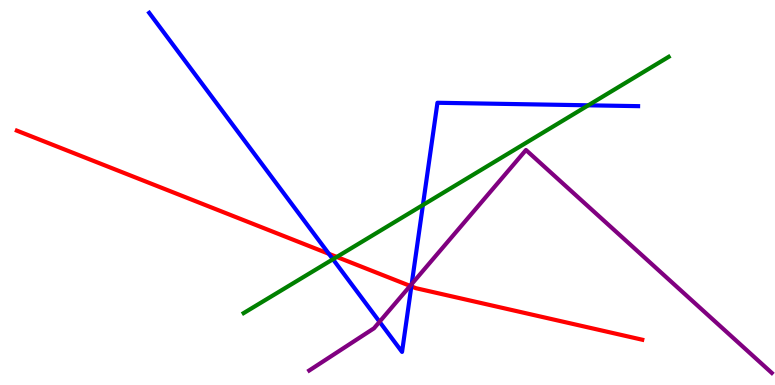[{'lines': ['blue', 'red'], 'intersections': [{'x': 4.24, 'y': 3.41}, {'x': 5.31, 'y': 2.56}]}, {'lines': ['green', 'red'], 'intersections': [{'x': 4.35, 'y': 3.33}]}, {'lines': ['purple', 'red'], 'intersections': [{'x': 5.29, 'y': 2.57}]}, {'lines': ['blue', 'green'], 'intersections': [{'x': 4.3, 'y': 3.27}, {'x': 5.46, 'y': 4.68}, {'x': 7.59, 'y': 7.26}]}, {'lines': ['blue', 'purple'], 'intersections': [{'x': 4.9, 'y': 1.64}, {'x': 5.31, 'y': 2.62}]}, {'lines': ['green', 'purple'], 'intersections': []}]